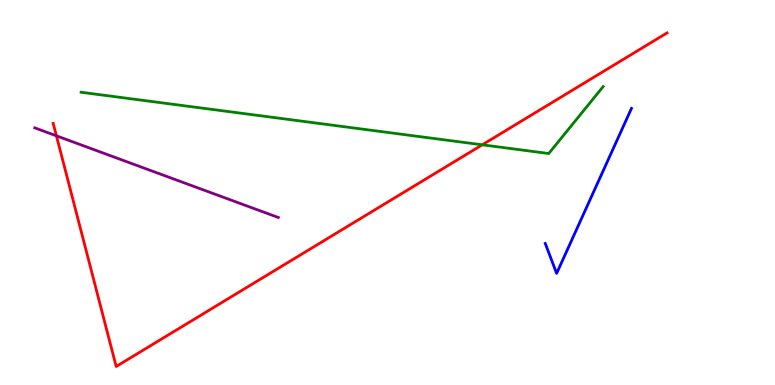[{'lines': ['blue', 'red'], 'intersections': []}, {'lines': ['green', 'red'], 'intersections': [{'x': 6.22, 'y': 6.24}]}, {'lines': ['purple', 'red'], 'intersections': [{'x': 0.728, 'y': 6.47}]}, {'lines': ['blue', 'green'], 'intersections': []}, {'lines': ['blue', 'purple'], 'intersections': []}, {'lines': ['green', 'purple'], 'intersections': []}]